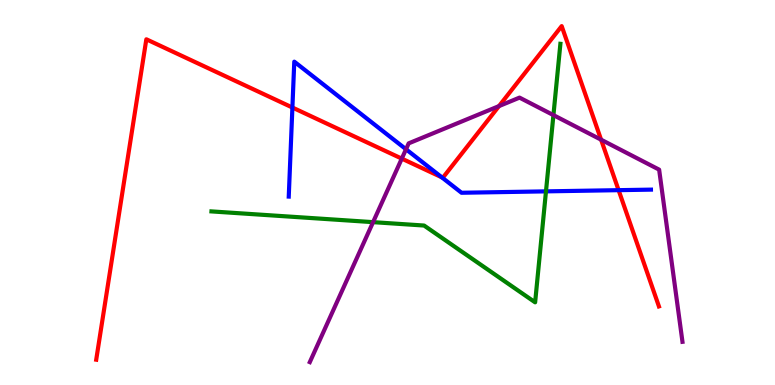[{'lines': ['blue', 'red'], 'intersections': [{'x': 3.77, 'y': 7.21}, {'x': 5.7, 'y': 5.39}, {'x': 7.98, 'y': 5.06}]}, {'lines': ['green', 'red'], 'intersections': []}, {'lines': ['purple', 'red'], 'intersections': [{'x': 5.18, 'y': 5.88}, {'x': 6.44, 'y': 7.24}, {'x': 7.76, 'y': 6.37}]}, {'lines': ['blue', 'green'], 'intersections': [{'x': 7.04, 'y': 5.03}]}, {'lines': ['blue', 'purple'], 'intersections': [{'x': 5.24, 'y': 6.12}]}, {'lines': ['green', 'purple'], 'intersections': [{'x': 4.81, 'y': 4.23}, {'x': 7.14, 'y': 7.01}]}]